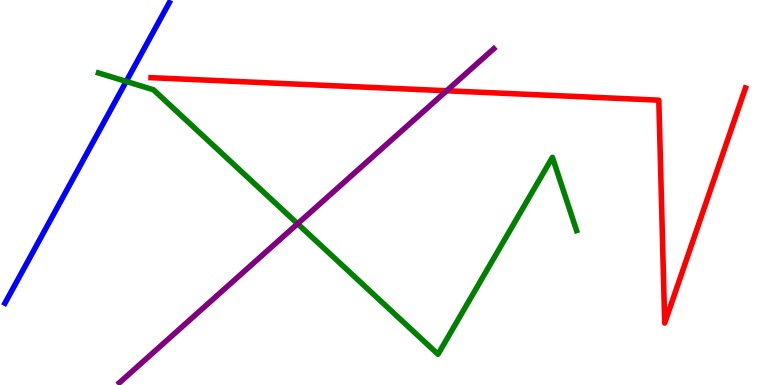[{'lines': ['blue', 'red'], 'intersections': []}, {'lines': ['green', 'red'], 'intersections': []}, {'lines': ['purple', 'red'], 'intersections': [{'x': 5.76, 'y': 7.64}]}, {'lines': ['blue', 'green'], 'intersections': [{'x': 1.63, 'y': 7.88}]}, {'lines': ['blue', 'purple'], 'intersections': []}, {'lines': ['green', 'purple'], 'intersections': [{'x': 3.84, 'y': 4.19}]}]